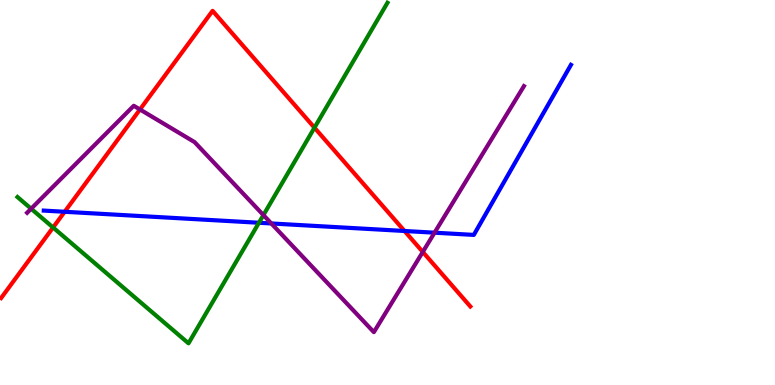[{'lines': ['blue', 'red'], 'intersections': [{'x': 0.834, 'y': 4.5}, {'x': 5.22, 'y': 4.0}]}, {'lines': ['green', 'red'], 'intersections': [{'x': 0.685, 'y': 4.09}, {'x': 4.06, 'y': 6.68}]}, {'lines': ['purple', 'red'], 'intersections': [{'x': 1.81, 'y': 7.16}, {'x': 5.46, 'y': 3.46}]}, {'lines': ['blue', 'green'], 'intersections': [{'x': 3.34, 'y': 4.21}]}, {'lines': ['blue', 'purple'], 'intersections': [{'x': 3.5, 'y': 4.2}, {'x': 5.61, 'y': 3.96}]}, {'lines': ['green', 'purple'], 'intersections': [{'x': 0.402, 'y': 4.58}, {'x': 3.4, 'y': 4.41}]}]